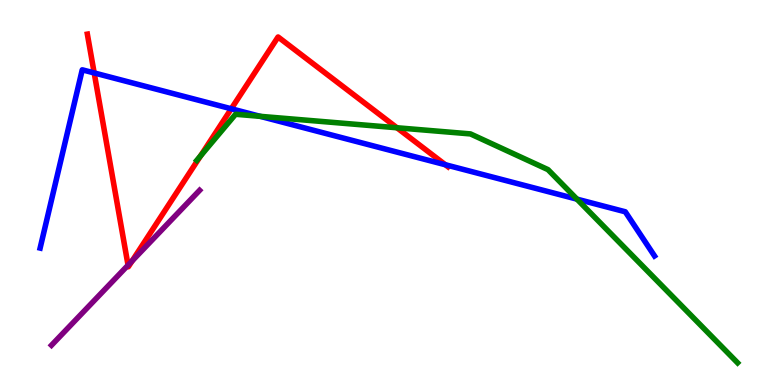[{'lines': ['blue', 'red'], 'intersections': [{'x': 1.22, 'y': 8.11}, {'x': 2.98, 'y': 7.17}, {'x': 5.75, 'y': 5.72}]}, {'lines': ['green', 'red'], 'intersections': [{'x': 2.59, 'y': 5.95}, {'x': 5.12, 'y': 6.68}]}, {'lines': ['purple', 'red'], 'intersections': [{'x': 1.65, 'y': 3.11}, {'x': 1.71, 'y': 3.22}]}, {'lines': ['blue', 'green'], 'intersections': [{'x': 3.36, 'y': 6.98}, {'x': 7.44, 'y': 4.83}]}, {'lines': ['blue', 'purple'], 'intersections': []}, {'lines': ['green', 'purple'], 'intersections': []}]